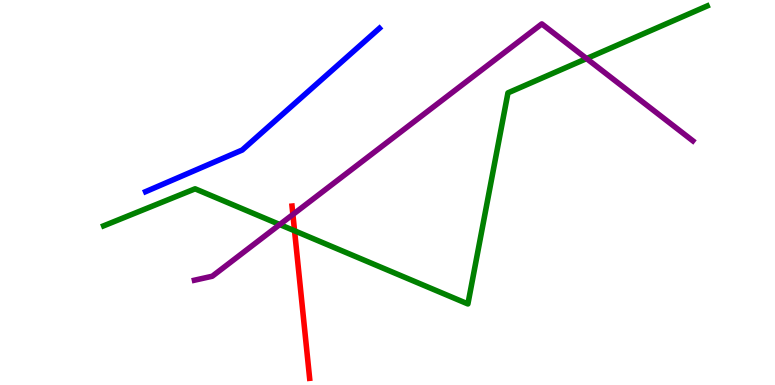[{'lines': ['blue', 'red'], 'intersections': []}, {'lines': ['green', 'red'], 'intersections': [{'x': 3.8, 'y': 4.01}]}, {'lines': ['purple', 'red'], 'intersections': [{'x': 3.78, 'y': 4.43}]}, {'lines': ['blue', 'green'], 'intersections': []}, {'lines': ['blue', 'purple'], 'intersections': []}, {'lines': ['green', 'purple'], 'intersections': [{'x': 3.61, 'y': 4.17}, {'x': 7.57, 'y': 8.48}]}]